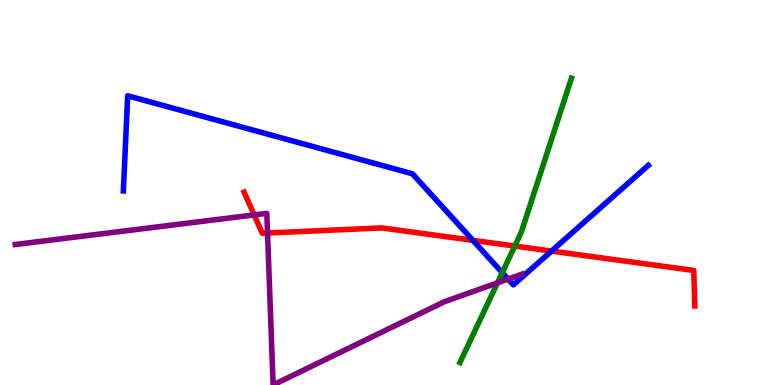[{'lines': ['blue', 'red'], 'intersections': [{'x': 6.1, 'y': 3.76}, {'x': 7.12, 'y': 3.48}]}, {'lines': ['green', 'red'], 'intersections': [{'x': 6.64, 'y': 3.61}]}, {'lines': ['purple', 'red'], 'intersections': [{'x': 3.28, 'y': 4.42}, {'x': 3.45, 'y': 3.95}]}, {'lines': ['blue', 'green'], 'intersections': [{'x': 6.48, 'y': 2.92}]}, {'lines': ['blue', 'purple'], 'intersections': [{'x': 6.56, 'y': 2.75}]}, {'lines': ['green', 'purple'], 'intersections': [{'x': 6.42, 'y': 2.65}]}]